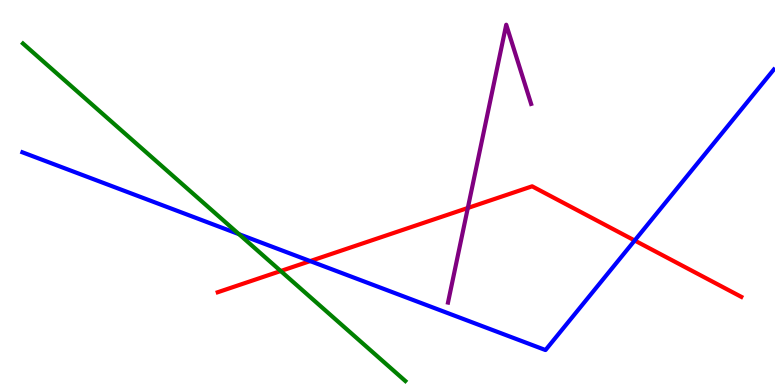[{'lines': ['blue', 'red'], 'intersections': [{'x': 4.0, 'y': 3.22}, {'x': 8.19, 'y': 3.75}]}, {'lines': ['green', 'red'], 'intersections': [{'x': 3.62, 'y': 2.96}]}, {'lines': ['purple', 'red'], 'intersections': [{'x': 6.04, 'y': 4.6}]}, {'lines': ['blue', 'green'], 'intersections': [{'x': 3.08, 'y': 3.92}]}, {'lines': ['blue', 'purple'], 'intersections': []}, {'lines': ['green', 'purple'], 'intersections': []}]